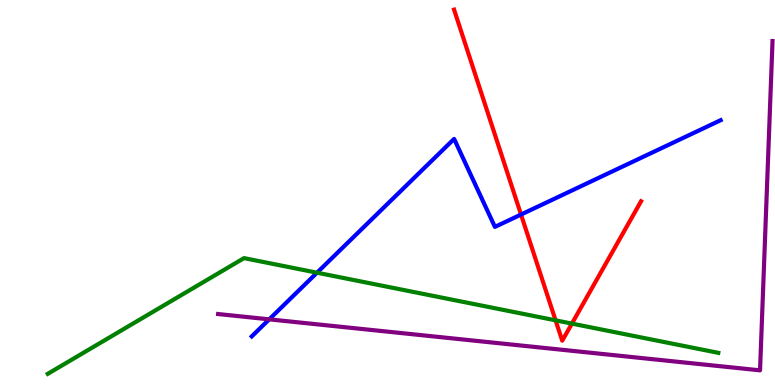[{'lines': ['blue', 'red'], 'intersections': [{'x': 6.72, 'y': 4.43}]}, {'lines': ['green', 'red'], 'intersections': [{'x': 7.17, 'y': 1.68}, {'x': 7.38, 'y': 1.59}]}, {'lines': ['purple', 'red'], 'intersections': []}, {'lines': ['blue', 'green'], 'intersections': [{'x': 4.09, 'y': 2.92}]}, {'lines': ['blue', 'purple'], 'intersections': [{'x': 3.47, 'y': 1.71}]}, {'lines': ['green', 'purple'], 'intersections': []}]